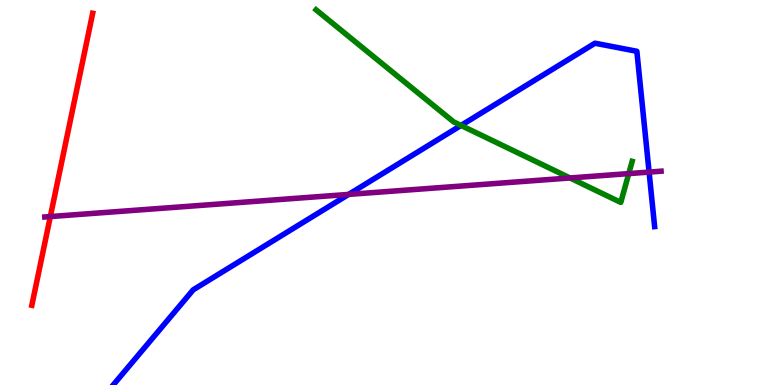[{'lines': ['blue', 'red'], 'intersections': []}, {'lines': ['green', 'red'], 'intersections': []}, {'lines': ['purple', 'red'], 'intersections': [{'x': 0.649, 'y': 4.38}]}, {'lines': ['blue', 'green'], 'intersections': [{'x': 5.95, 'y': 6.74}]}, {'lines': ['blue', 'purple'], 'intersections': [{'x': 4.5, 'y': 4.95}, {'x': 8.38, 'y': 5.53}]}, {'lines': ['green', 'purple'], 'intersections': [{'x': 7.36, 'y': 5.38}, {'x': 8.11, 'y': 5.49}]}]